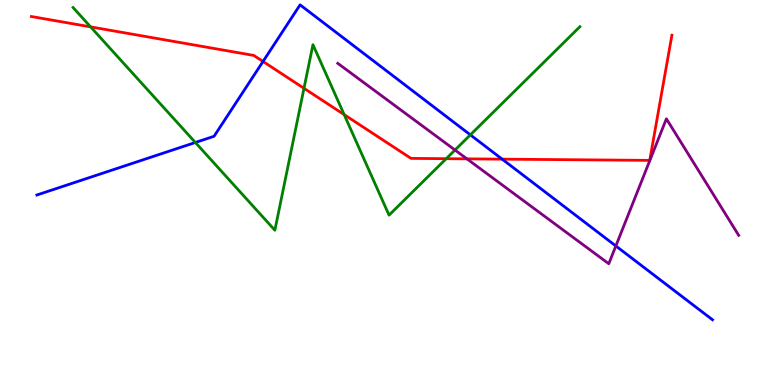[{'lines': ['blue', 'red'], 'intersections': [{'x': 3.39, 'y': 8.4}, {'x': 6.48, 'y': 5.87}]}, {'lines': ['green', 'red'], 'intersections': [{'x': 1.17, 'y': 9.3}, {'x': 3.92, 'y': 7.71}, {'x': 4.44, 'y': 7.02}, {'x': 5.76, 'y': 5.88}]}, {'lines': ['purple', 'red'], 'intersections': [{'x': 6.03, 'y': 5.87}]}, {'lines': ['blue', 'green'], 'intersections': [{'x': 2.52, 'y': 6.3}, {'x': 6.07, 'y': 6.5}]}, {'lines': ['blue', 'purple'], 'intersections': [{'x': 7.95, 'y': 3.61}]}, {'lines': ['green', 'purple'], 'intersections': [{'x': 5.87, 'y': 6.1}]}]